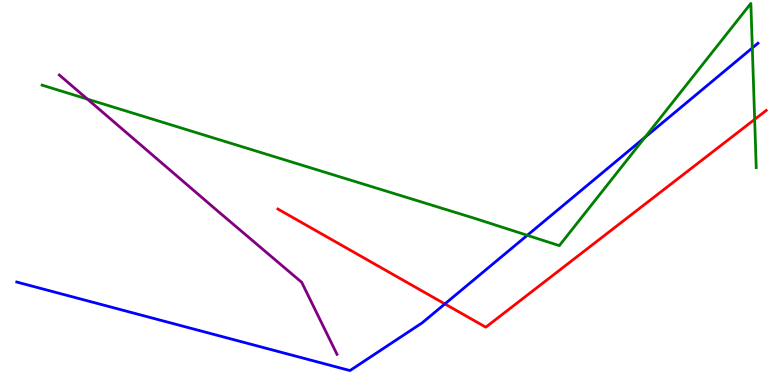[{'lines': ['blue', 'red'], 'intersections': [{'x': 5.74, 'y': 2.11}]}, {'lines': ['green', 'red'], 'intersections': [{'x': 9.74, 'y': 6.9}]}, {'lines': ['purple', 'red'], 'intersections': []}, {'lines': ['blue', 'green'], 'intersections': [{'x': 6.8, 'y': 3.89}, {'x': 8.32, 'y': 6.43}, {'x': 9.71, 'y': 8.75}]}, {'lines': ['blue', 'purple'], 'intersections': []}, {'lines': ['green', 'purple'], 'intersections': [{'x': 1.13, 'y': 7.43}]}]